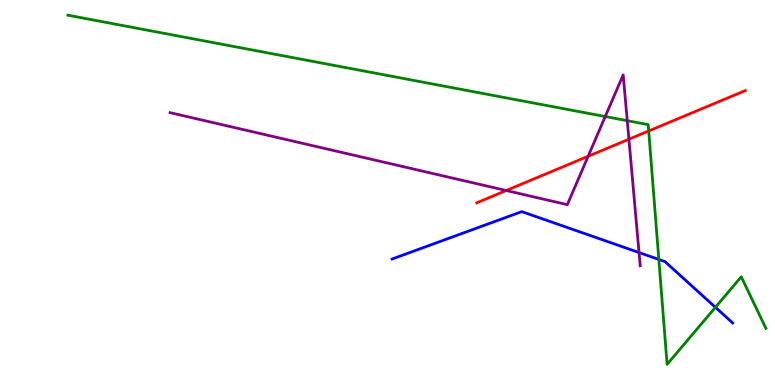[{'lines': ['blue', 'red'], 'intersections': []}, {'lines': ['green', 'red'], 'intersections': [{'x': 8.37, 'y': 6.6}]}, {'lines': ['purple', 'red'], 'intersections': [{'x': 6.53, 'y': 5.05}, {'x': 7.59, 'y': 5.94}, {'x': 8.12, 'y': 6.38}]}, {'lines': ['blue', 'green'], 'intersections': [{'x': 8.5, 'y': 3.26}, {'x': 9.23, 'y': 2.02}]}, {'lines': ['blue', 'purple'], 'intersections': [{'x': 8.25, 'y': 3.44}]}, {'lines': ['green', 'purple'], 'intersections': [{'x': 7.81, 'y': 6.97}, {'x': 8.09, 'y': 6.87}]}]